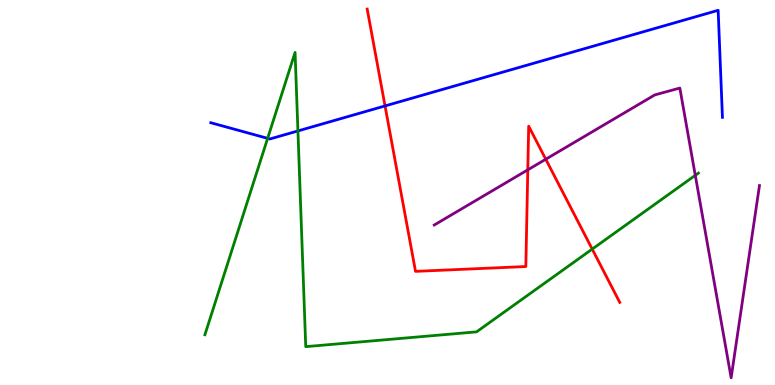[{'lines': ['blue', 'red'], 'intersections': [{'x': 4.97, 'y': 7.25}]}, {'lines': ['green', 'red'], 'intersections': [{'x': 7.64, 'y': 3.53}]}, {'lines': ['purple', 'red'], 'intersections': [{'x': 6.81, 'y': 5.59}, {'x': 7.04, 'y': 5.86}]}, {'lines': ['blue', 'green'], 'intersections': [{'x': 3.45, 'y': 6.41}, {'x': 3.84, 'y': 6.6}]}, {'lines': ['blue', 'purple'], 'intersections': []}, {'lines': ['green', 'purple'], 'intersections': [{'x': 8.97, 'y': 5.45}]}]